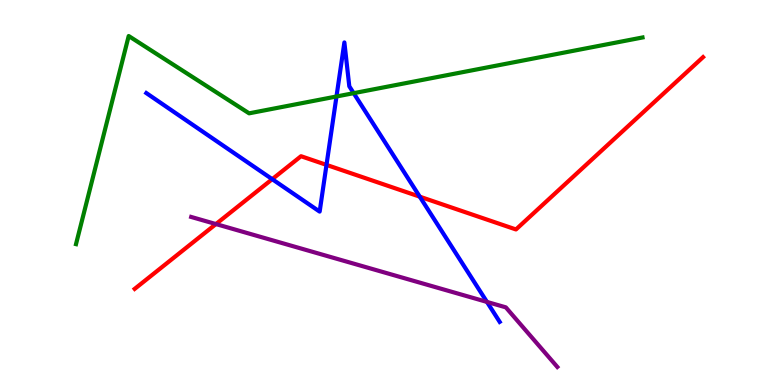[{'lines': ['blue', 'red'], 'intersections': [{'x': 3.51, 'y': 5.35}, {'x': 4.21, 'y': 5.72}, {'x': 5.42, 'y': 4.89}]}, {'lines': ['green', 'red'], 'intersections': []}, {'lines': ['purple', 'red'], 'intersections': [{'x': 2.79, 'y': 4.18}]}, {'lines': ['blue', 'green'], 'intersections': [{'x': 4.34, 'y': 7.49}, {'x': 4.56, 'y': 7.58}]}, {'lines': ['blue', 'purple'], 'intersections': [{'x': 6.28, 'y': 2.16}]}, {'lines': ['green', 'purple'], 'intersections': []}]